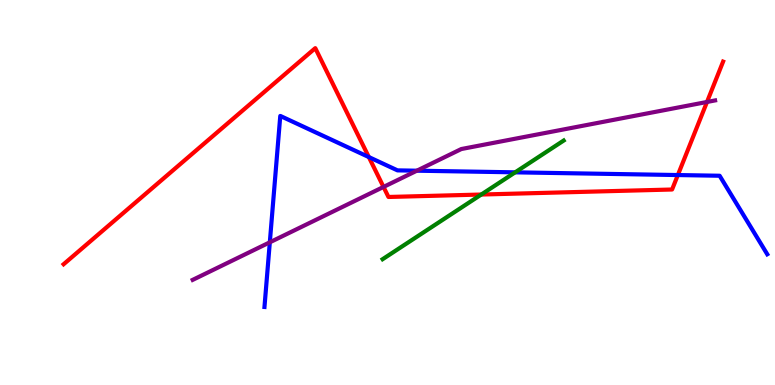[{'lines': ['blue', 'red'], 'intersections': [{'x': 4.76, 'y': 5.92}, {'x': 8.75, 'y': 5.45}]}, {'lines': ['green', 'red'], 'intersections': [{'x': 6.21, 'y': 4.95}]}, {'lines': ['purple', 'red'], 'intersections': [{'x': 4.95, 'y': 5.14}, {'x': 9.12, 'y': 7.35}]}, {'lines': ['blue', 'green'], 'intersections': [{'x': 6.65, 'y': 5.52}]}, {'lines': ['blue', 'purple'], 'intersections': [{'x': 3.48, 'y': 3.71}, {'x': 5.38, 'y': 5.57}]}, {'lines': ['green', 'purple'], 'intersections': []}]